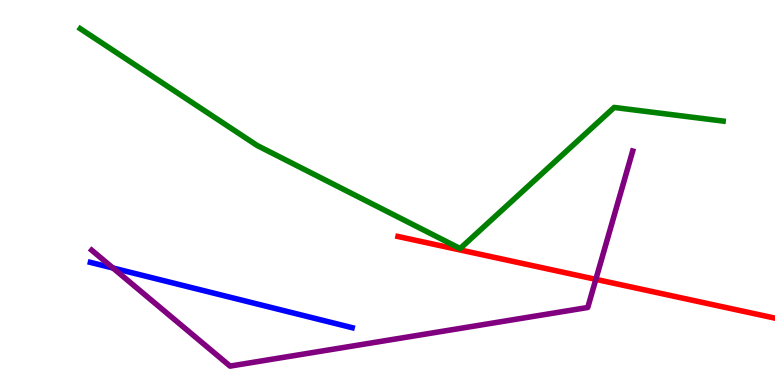[{'lines': ['blue', 'red'], 'intersections': []}, {'lines': ['green', 'red'], 'intersections': []}, {'lines': ['purple', 'red'], 'intersections': [{'x': 7.69, 'y': 2.74}]}, {'lines': ['blue', 'green'], 'intersections': []}, {'lines': ['blue', 'purple'], 'intersections': [{'x': 1.46, 'y': 3.04}]}, {'lines': ['green', 'purple'], 'intersections': []}]